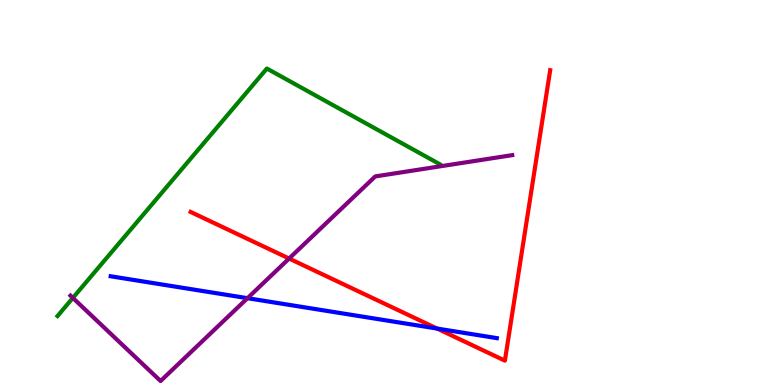[{'lines': ['blue', 'red'], 'intersections': [{'x': 5.64, 'y': 1.47}]}, {'lines': ['green', 'red'], 'intersections': []}, {'lines': ['purple', 'red'], 'intersections': [{'x': 3.73, 'y': 3.28}]}, {'lines': ['blue', 'green'], 'intersections': []}, {'lines': ['blue', 'purple'], 'intersections': [{'x': 3.19, 'y': 2.25}]}, {'lines': ['green', 'purple'], 'intersections': [{'x': 0.94, 'y': 2.26}]}]